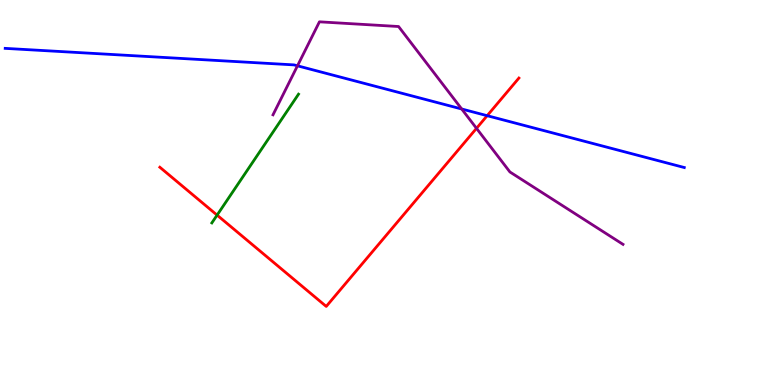[{'lines': ['blue', 'red'], 'intersections': [{'x': 6.29, 'y': 7.0}]}, {'lines': ['green', 'red'], 'intersections': [{'x': 2.8, 'y': 4.41}]}, {'lines': ['purple', 'red'], 'intersections': [{'x': 6.15, 'y': 6.67}]}, {'lines': ['blue', 'green'], 'intersections': []}, {'lines': ['blue', 'purple'], 'intersections': [{'x': 3.84, 'y': 8.29}, {'x': 5.96, 'y': 7.17}]}, {'lines': ['green', 'purple'], 'intersections': []}]